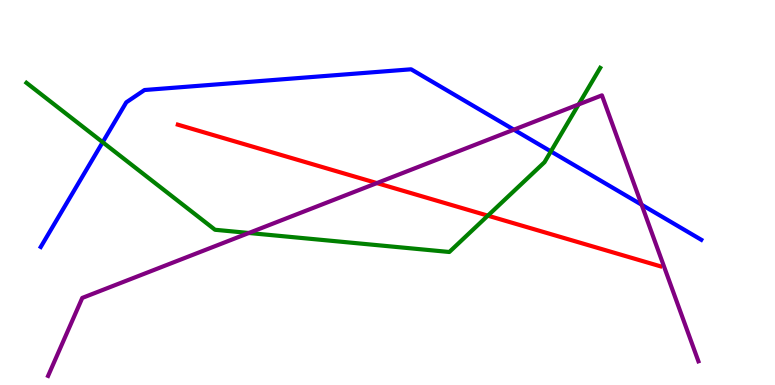[{'lines': ['blue', 'red'], 'intersections': []}, {'lines': ['green', 'red'], 'intersections': [{'x': 6.29, 'y': 4.4}]}, {'lines': ['purple', 'red'], 'intersections': [{'x': 4.86, 'y': 5.24}]}, {'lines': ['blue', 'green'], 'intersections': [{'x': 1.32, 'y': 6.31}, {'x': 7.11, 'y': 6.07}]}, {'lines': ['blue', 'purple'], 'intersections': [{'x': 6.63, 'y': 6.63}, {'x': 8.28, 'y': 4.68}]}, {'lines': ['green', 'purple'], 'intersections': [{'x': 3.21, 'y': 3.95}, {'x': 7.47, 'y': 7.29}]}]